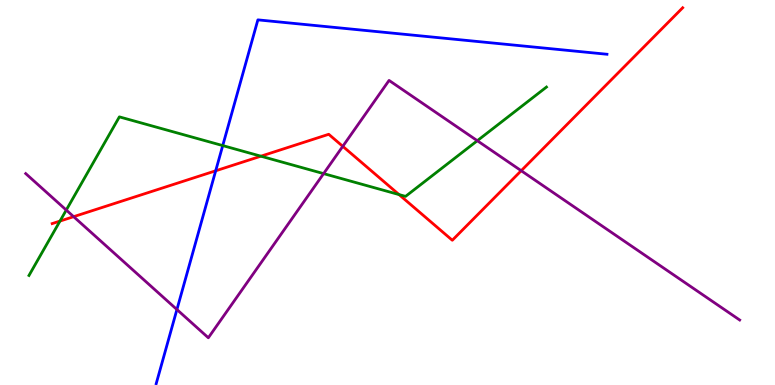[{'lines': ['blue', 'red'], 'intersections': [{'x': 2.78, 'y': 5.56}]}, {'lines': ['green', 'red'], 'intersections': [{'x': 0.774, 'y': 4.26}, {'x': 3.37, 'y': 5.94}, {'x': 5.15, 'y': 4.95}]}, {'lines': ['purple', 'red'], 'intersections': [{'x': 0.95, 'y': 4.37}, {'x': 4.42, 'y': 6.2}, {'x': 6.73, 'y': 5.57}]}, {'lines': ['blue', 'green'], 'intersections': [{'x': 2.87, 'y': 6.22}]}, {'lines': ['blue', 'purple'], 'intersections': [{'x': 2.28, 'y': 1.96}]}, {'lines': ['green', 'purple'], 'intersections': [{'x': 0.855, 'y': 4.54}, {'x': 4.18, 'y': 5.49}, {'x': 6.16, 'y': 6.35}]}]